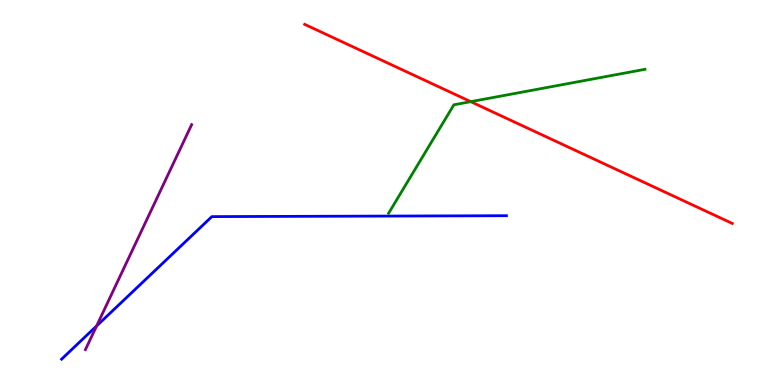[{'lines': ['blue', 'red'], 'intersections': []}, {'lines': ['green', 'red'], 'intersections': [{'x': 6.07, 'y': 7.36}]}, {'lines': ['purple', 'red'], 'intersections': []}, {'lines': ['blue', 'green'], 'intersections': []}, {'lines': ['blue', 'purple'], 'intersections': [{'x': 1.25, 'y': 1.53}]}, {'lines': ['green', 'purple'], 'intersections': []}]